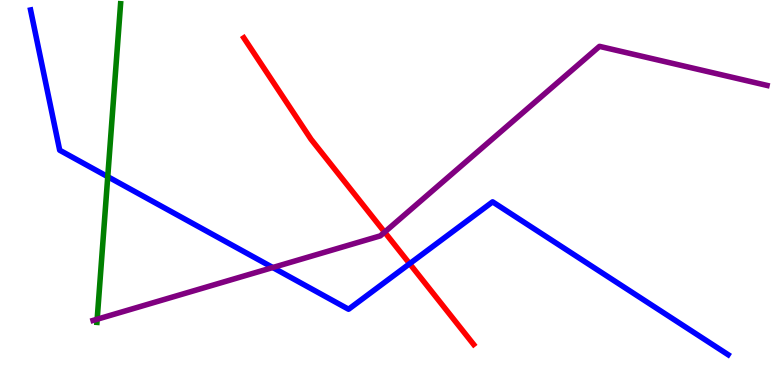[{'lines': ['blue', 'red'], 'intersections': [{'x': 5.29, 'y': 3.15}]}, {'lines': ['green', 'red'], 'intersections': []}, {'lines': ['purple', 'red'], 'intersections': [{'x': 4.96, 'y': 3.97}]}, {'lines': ['blue', 'green'], 'intersections': [{'x': 1.39, 'y': 5.41}]}, {'lines': ['blue', 'purple'], 'intersections': [{'x': 3.52, 'y': 3.05}]}, {'lines': ['green', 'purple'], 'intersections': [{'x': 1.25, 'y': 1.71}]}]